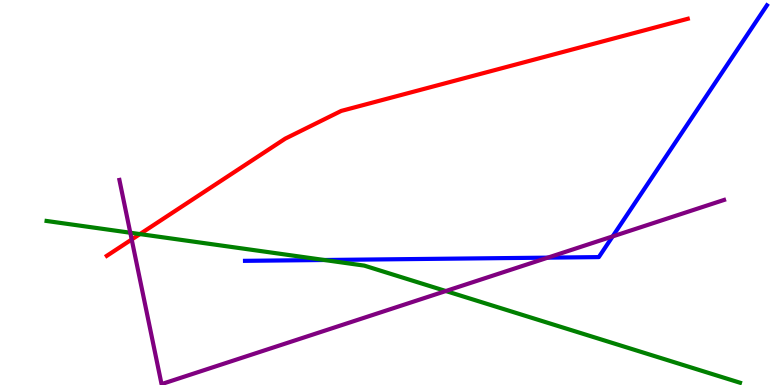[{'lines': ['blue', 'red'], 'intersections': []}, {'lines': ['green', 'red'], 'intersections': [{'x': 1.81, 'y': 3.92}]}, {'lines': ['purple', 'red'], 'intersections': [{'x': 1.7, 'y': 3.78}]}, {'lines': ['blue', 'green'], 'intersections': [{'x': 4.18, 'y': 3.25}]}, {'lines': ['blue', 'purple'], 'intersections': [{'x': 7.07, 'y': 3.31}, {'x': 7.9, 'y': 3.86}]}, {'lines': ['green', 'purple'], 'intersections': [{'x': 1.68, 'y': 3.95}, {'x': 5.75, 'y': 2.44}]}]